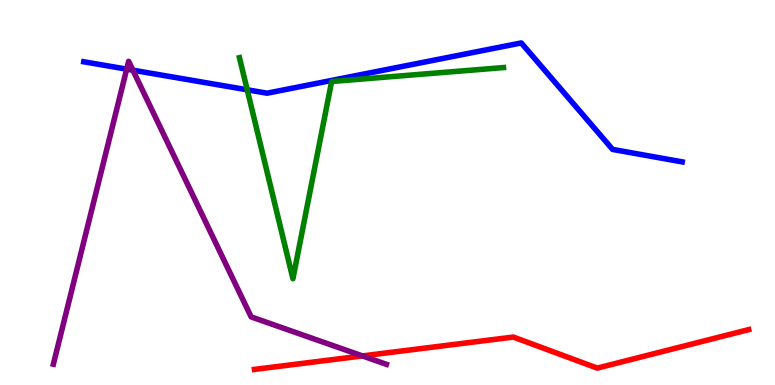[{'lines': ['blue', 'red'], 'intersections': []}, {'lines': ['green', 'red'], 'intersections': []}, {'lines': ['purple', 'red'], 'intersections': [{'x': 4.68, 'y': 0.756}]}, {'lines': ['blue', 'green'], 'intersections': [{'x': 3.19, 'y': 7.67}]}, {'lines': ['blue', 'purple'], 'intersections': [{'x': 1.63, 'y': 8.2}, {'x': 1.71, 'y': 8.18}]}, {'lines': ['green', 'purple'], 'intersections': []}]